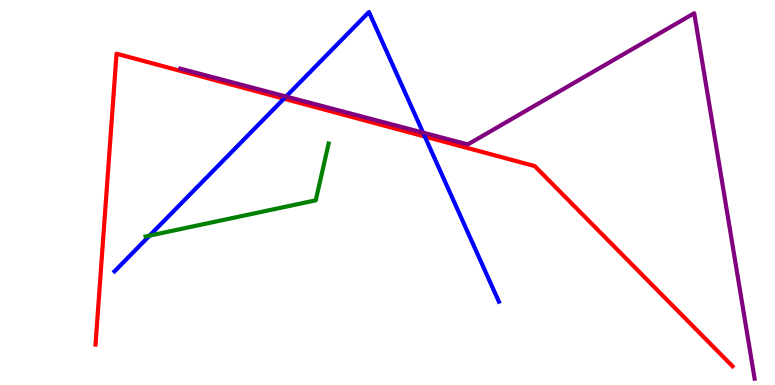[{'lines': ['blue', 'red'], 'intersections': [{'x': 3.66, 'y': 7.44}, {'x': 5.48, 'y': 6.45}]}, {'lines': ['green', 'red'], 'intersections': []}, {'lines': ['purple', 'red'], 'intersections': []}, {'lines': ['blue', 'green'], 'intersections': [{'x': 1.93, 'y': 3.88}]}, {'lines': ['blue', 'purple'], 'intersections': [{'x': 3.69, 'y': 7.49}, {'x': 5.46, 'y': 6.55}]}, {'lines': ['green', 'purple'], 'intersections': []}]